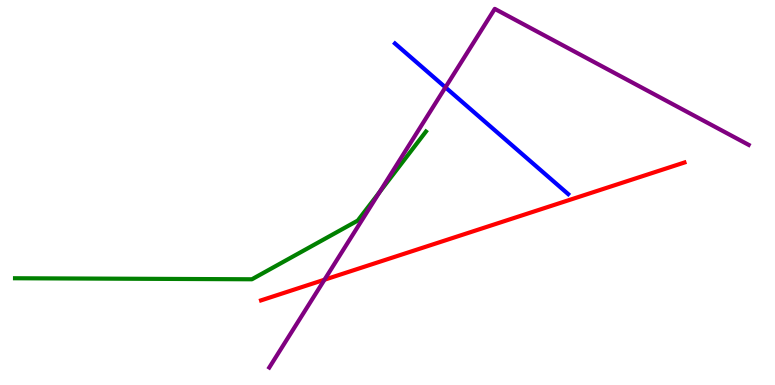[{'lines': ['blue', 'red'], 'intersections': []}, {'lines': ['green', 'red'], 'intersections': []}, {'lines': ['purple', 'red'], 'intersections': [{'x': 4.19, 'y': 2.73}]}, {'lines': ['blue', 'green'], 'intersections': []}, {'lines': ['blue', 'purple'], 'intersections': [{'x': 5.75, 'y': 7.73}]}, {'lines': ['green', 'purple'], 'intersections': [{'x': 4.9, 'y': 5.01}]}]